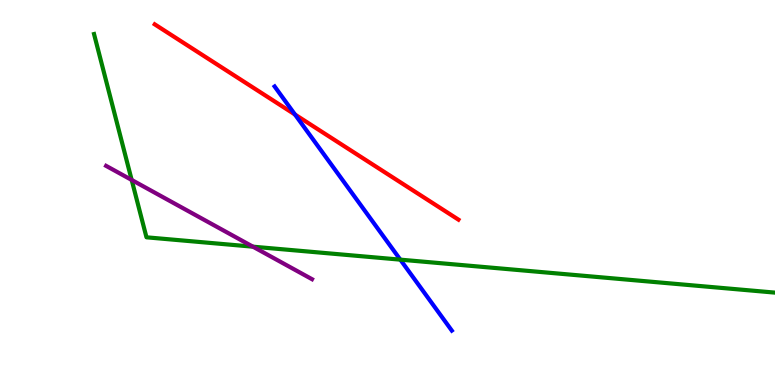[{'lines': ['blue', 'red'], 'intersections': [{'x': 3.81, 'y': 7.03}]}, {'lines': ['green', 'red'], 'intersections': []}, {'lines': ['purple', 'red'], 'intersections': []}, {'lines': ['blue', 'green'], 'intersections': [{'x': 5.17, 'y': 3.26}]}, {'lines': ['blue', 'purple'], 'intersections': []}, {'lines': ['green', 'purple'], 'intersections': [{'x': 1.7, 'y': 5.33}, {'x': 3.26, 'y': 3.59}]}]